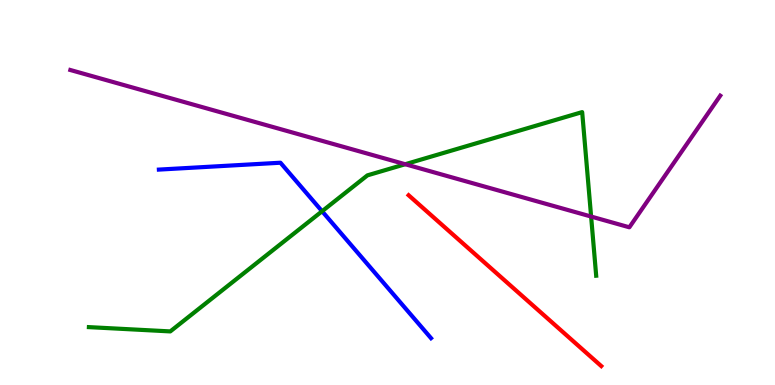[{'lines': ['blue', 'red'], 'intersections': []}, {'lines': ['green', 'red'], 'intersections': []}, {'lines': ['purple', 'red'], 'intersections': []}, {'lines': ['blue', 'green'], 'intersections': [{'x': 4.16, 'y': 4.51}]}, {'lines': ['blue', 'purple'], 'intersections': []}, {'lines': ['green', 'purple'], 'intersections': [{'x': 5.23, 'y': 5.73}, {'x': 7.63, 'y': 4.38}]}]